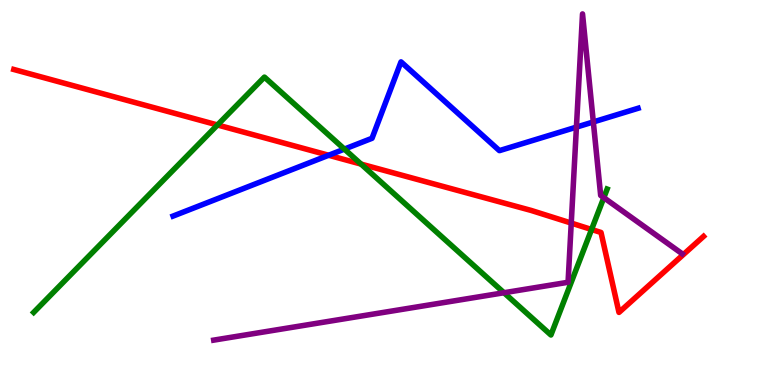[{'lines': ['blue', 'red'], 'intersections': [{'x': 4.24, 'y': 5.97}]}, {'lines': ['green', 'red'], 'intersections': [{'x': 2.81, 'y': 6.75}, {'x': 4.66, 'y': 5.74}, {'x': 7.63, 'y': 4.04}]}, {'lines': ['purple', 'red'], 'intersections': [{'x': 7.37, 'y': 4.21}]}, {'lines': ['blue', 'green'], 'intersections': [{'x': 4.44, 'y': 6.13}]}, {'lines': ['blue', 'purple'], 'intersections': [{'x': 7.44, 'y': 6.7}, {'x': 7.66, 'y': 6.83}]}, {'lines': ['green', 'purple'], 'intersections': [{'x': 6.5, 'y': 2.4}, {'x': 7.79, 'y': 4.87}]}]